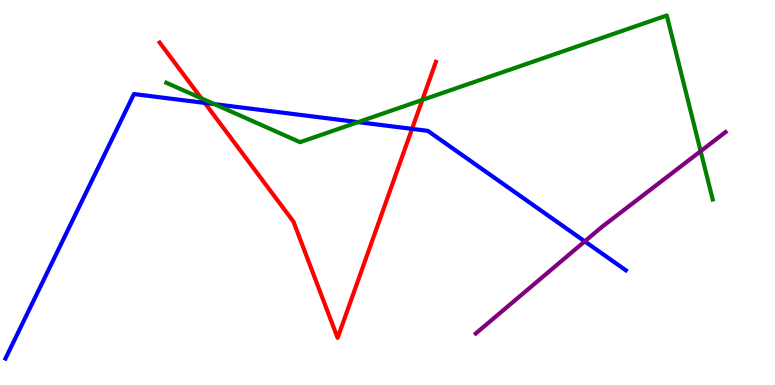[{'lines': ['blue', 'red'], 'intersections': [{'x': 2.64, 'y': 7.33}, {'x': 5.32, 'y': 6.65}]}, {'lines': ['green', 'red'], 'intersections': [{'x': 2.6, 'y': 7.45}, {'x': 5.45, 'y': 7.4}]}, {'lines': ['purple', 'red'], 'intersections': []}, {'lines': ['blue', 'green'], 'intersections': [{'x': 2.77, 'y': 7.3}, {'x': 4.62, 'y': 6.83}]}, {'lines': ['blue', 'purple'], 'intersections': [{'x': 7.55, 'y': 3.73}]}, {'lines': ['green', 'purple'], 'intersections': [{'x': 9.04, 'y': 6.07}]}]